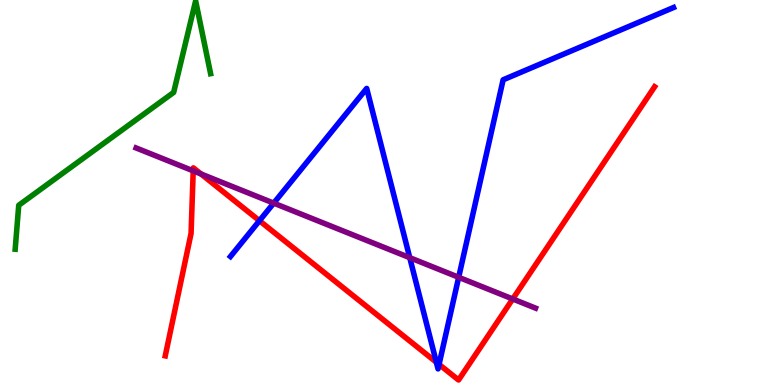[{'lines': ['blue', 'red'], 'intersections': [{'x': 3.35, 'y': 4.27}, {'x': 5.63, 'y': 0.591}, {'x': 5.67, 'y': 0.535}]}, {'lines': ['green', 'red'], 'intersections': []}, {'lines': ['purple', 'red'], 'intersections': [{'x': 2.49, 'y': 5.56}, {'x': 2.59, 'y': 5.48}, {'x': 6.62, 'y': 2.23}]}, {'lines': ['blue', 'green'], 'intersections': []}, {'lines': ['blue', 'purple'], 'intersections': [{'x': 3.53, 'y': 4.72}, {'x': 5.29, 'y': 3.31}, {'x': 5.92, 'y': 2.8}]}, {'lines': ['green', 'purple'], 'intersections': []}]